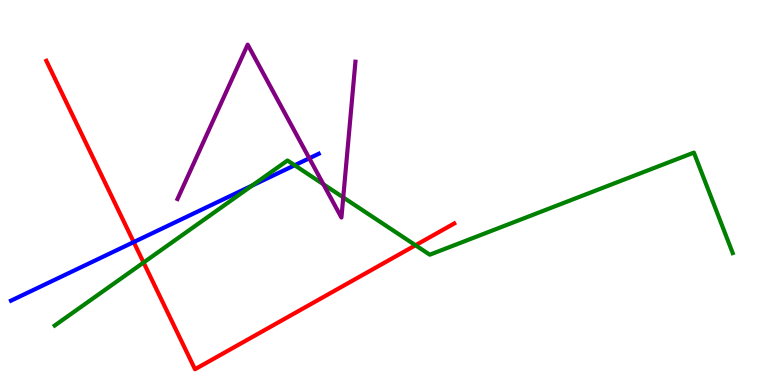[{'lines': ['blue', 'red'], 'intersections': [{'x': 1.73, 'y': 3.71}]}, {'lines': ['green', 'red'], 'intersections': [{'x': 1.85, 'y': 3.18}, {'x': 5.36, 'y': 3.63}]}, {'lines': ['purple', 'red'], 'intersections': []}, {'lines': ['blue', 'green'], 'intersections': [{'x': 3.25, 'y': 5.18}, {'x': 3.8, 'y': 5.71}]}, {'lines': ['blue', 'purple'], 'intersections': [{'x': 3.99, 'y': 5.89}]}, {'lines': ['green', 'purple'], 'intersections': [{'x': 4.17, 'y': 5.21}, {'x': 4.43, 'y': 4.87}]}]